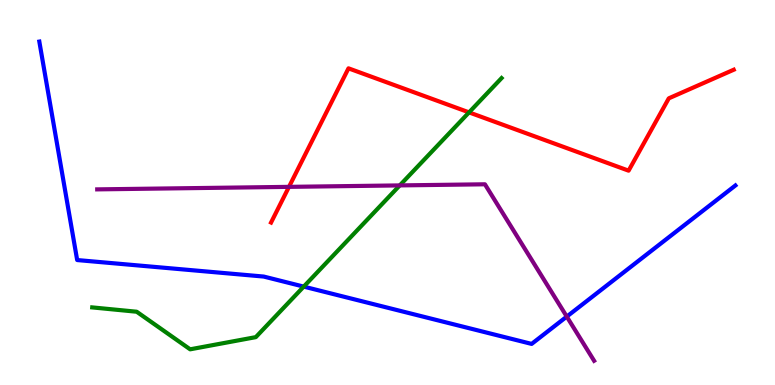[{'lines': ['blue', 'red'], 'intersections': []}, {'lines': ['green', 'red'], 'intersections': [{'x': 6.05, 'y': 7.08}]}, {'lines': ['purple', 'red'], 'intersections': [{'x': 3.73, 'y': 5.15}]}, {'lines': ['blue', 'green'], 'intersections': [{'x': 3.92, 'y': 2.56}]}, {'lines': ['blue', 'purple'], 'intersections': [{'x': 7.31, 'y': 1.78}]}, {'lines': ['green', 'purple'], 'intersections': [{'x': 5.16, 'y': 5.18}]}]